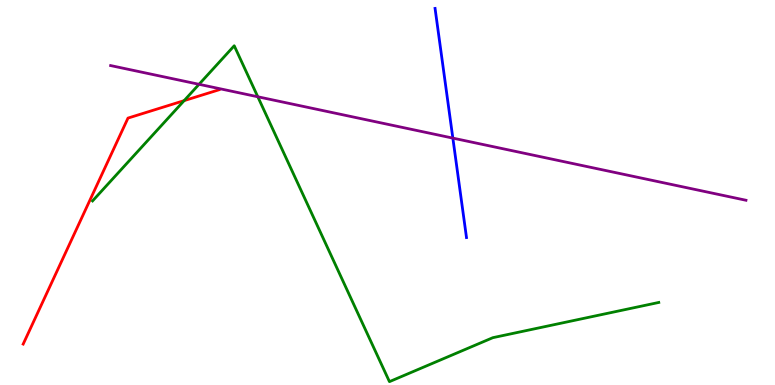[{'lines': ['blue', 'red'], 'intersections': []}, {'lines': ['green', 'red'], 'intersections': [{'x': 2.38, 'y': 7.39}]}, {'lines': ['purple', 'red'], 'intersections': []}, {'lines': ['blue', 'green'], 'intersections': []}, {'lines': ['blue', 'purple'], 'intersections': [{'x': 5.84, 'y': 6.41}]}, {'lines': ['green', 'purple'], 'intersections': [{'x': 2.57, 'y': 7.81}, {'x': 3.33, 'y': 7.49}]}]